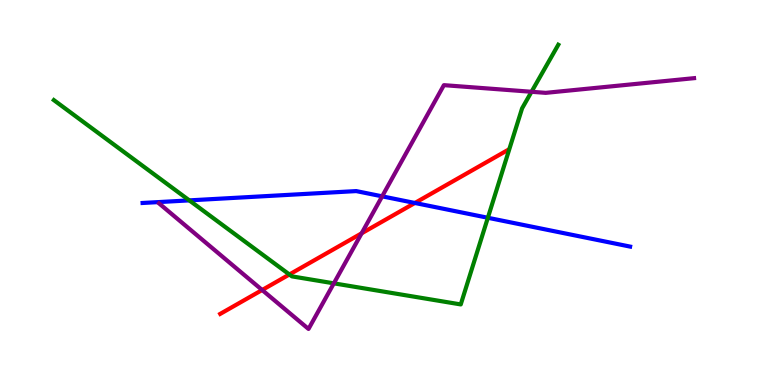[{'lines': ['blue', 'red'], 'intersections': [{'x': 5.35, 'y': 4.73}]}, {'lines': ['green', 'red'], 'intersections': [{'x': 3.73, 'y': 2.87}]}, {'lines': ['purple', 'red'], 'intersections': [{'x': 3.38, 'y': 2.47}, {'x': 4.67, 'y': 3.94}]}, {'lines': ['blue', 'green'], 'intersections': [{'x': 2.44, 'y': 4.8}, {'x': 6.29, 'y': 4.34}]}, {'lines': ['blue', 'purple'], 'intersections': [{'x': 4.93, 'y': 4.9}]}, {'lines': ['green', 'purple'], 'intersections': [{'x': 4.31, 'y': 2.64}, {'x': 6.86, 'y': 7.62}]}]